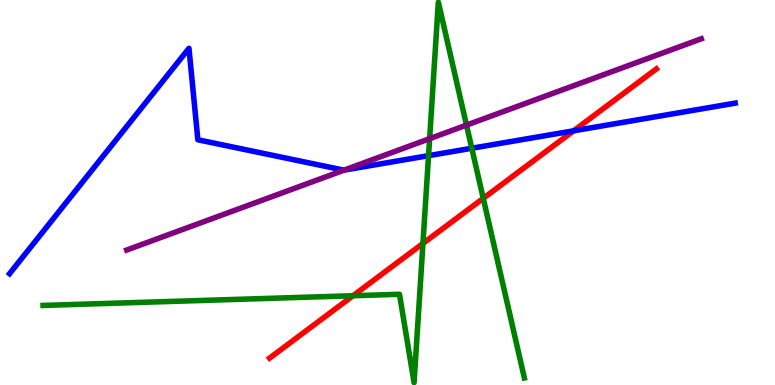[{'lines': ['blue', 'red'], 'intersections': [{'x': 7.4, 'y': 6.6}]}, {'lines': ['green', 'red'], 'intersections': [{'x': 4.55, 'y': 2.32}, {'x': 5.46, 'y': 3.68}, {'x': 6.24, 'y': 4.85}]}, {'lines': ['purple', 'red'], 'intersections': []}, {'lines': ['blue', 'green'], 'intersections': [{'x': 5.53, 'y': 5.96}, {'x': 6.09, 'y': 6.15}]}, {'lines': ['blue', 'purple'], 'intersections': [{'x': 4.44, 'y': 5.58}]}, {'lines': ['green', 'purple'], 'intersections': [{'x': 5.54, 'y': 6.4}, {'x': 6.02, 'y': 6.75}]}]